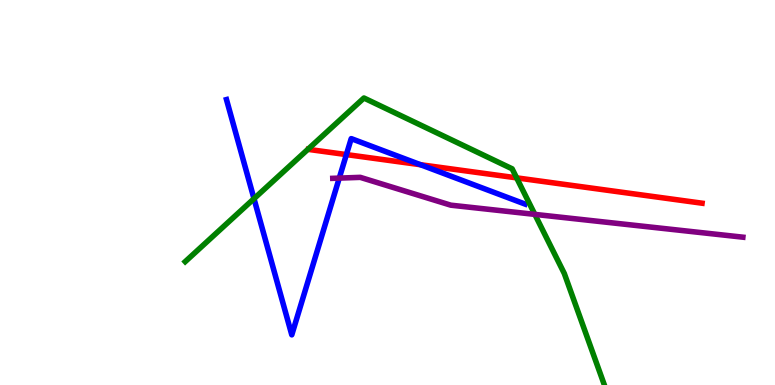[{'lines': ['blue', 'red'], 'intersections': [{'x': 4.47, 'y': 5.98}, {'x': 5.43, 'y': 5.72}]}, {'lines': ['green', 'red'], 'intersections': [{'x': 6.67, 'y': 5.38}]}, {'lines': ['purple', 'red'], 'intersections': []}, {'lines': ['blue', 'green'], 'intersections': [{'x': 3.28, 'y': 4.84}]}, {'lines': ['blue', 'purple'], 'intersections': [{'x': 4.38, 'y': 5.37}]}, {'lines': ['green', 'purple'], 'intersections': [{'x': 6.9, 'y': 4.43}]}]